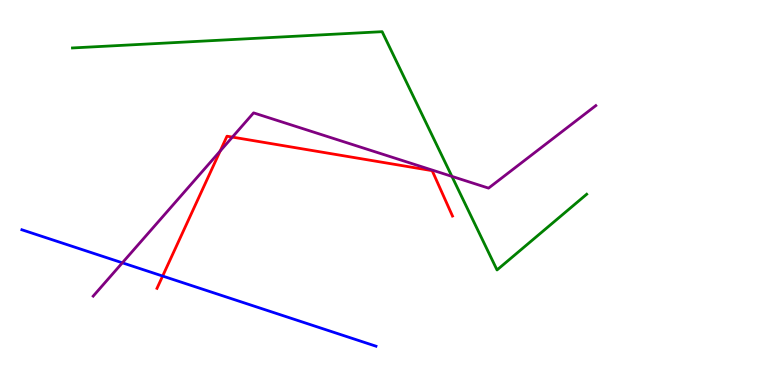[{'lines': ['blue', 'red'], 'intersections': [{'x': 2.1, 'y': 2.83}]}, {'lines': ['green', 'red'], 'intersections': []}, {'lines': ['purple', 'red'], 'intersections': [{'x': 2.84, 'y': 6.08}, {'x': 3.0, 'y': 6.44}]}, {'lines': ['blue', 'green'], 'intersections': []}, {'lines': ['blue', 'purple'], 'intersections': [{'x': 1.58, 'y': 3.17}]}, {'lines': ['green', 'purple'], 'intersections': [{'x': 5.83, 'y': 5.42}]}]